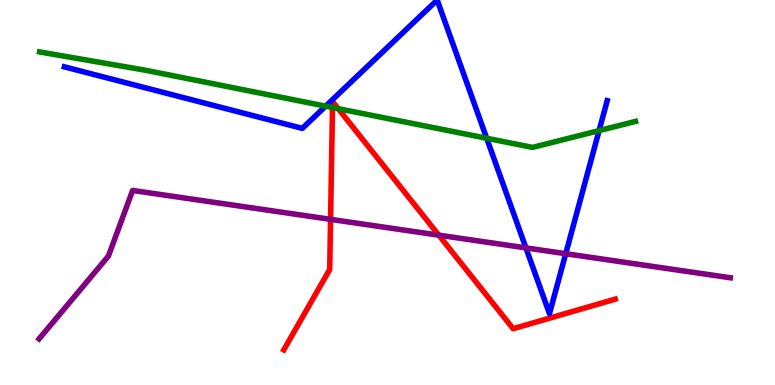[{'lines': ['blue', 'red'], 'intersections': []}, {'lines': ['green', 'red'], 'intersections': [{'x': 4.29, 'y': 7.21}, {'x': 4.36, 'y': 7.18}]}, {'lines': ['purple', 'red'], 'intersections': [{'x': 4.27, 'y': 4.3}, {'x': 5.66, 'y': 3.89}]}, {'lines': ['blue', 'green'], 'intersections': [{'x': 4.2, 'y': 7.24}, {'x': 6.28, 'y': 6.41}, {'x': 7.73, 'y': 6.61}]}, {'lines': ['blue', 'purple'], 'intersections': [{'x': 6.79, 'y': 3.56}, {'x': 7.3, 'y': 3.41}]}, {'lines': ['green', 'purple'], 'intersections': []}]